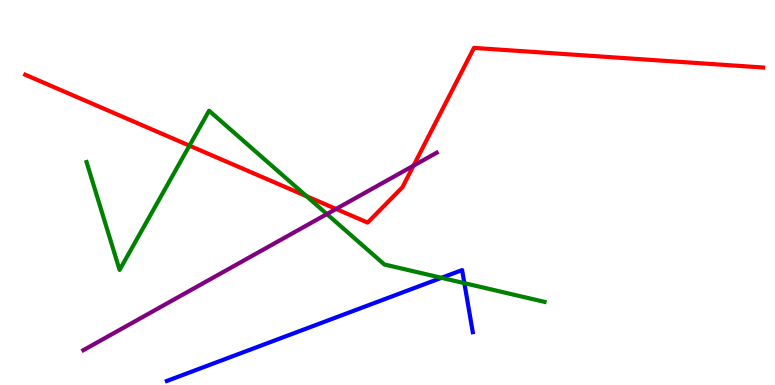[{'lines': ['blue', 'red'], 'intersections': []}, {'lines': ['green', 'red'], 'intersections': [{'x': 2.44, 'y': 6.22}, {'x': 3.96, 'y': 4.9}]}, {'lines': ['purple', 'red'], 'intersections': [{'x': 4.34, 'y': 4.57}, {'x': 5.34, 'y': 5.7}]}, {'lines': ['blue', 'green'], 'intersections': [{'x': 5.7, 'y': 2.78}, {'x': 5.99, 'y': 2.65}]}, {'lines': ['blue', 'purple'], 'intersections': []}, {'lines': ['green', 'purple'], 'intersections': [{'x': 4.22, 'y': 4.44}]}]